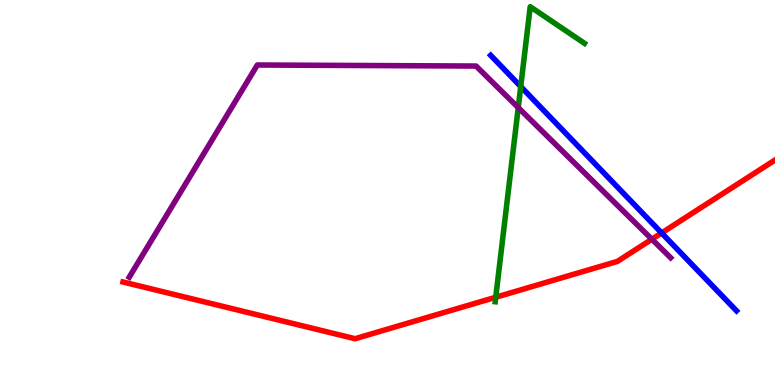[{'lines': ['blue', 'red'], 'intersections': [{'x': 8.54, 'y': 3.95}]}, {'lines': ['green', 'red'], 'intersections': [{'x': 6.4, 'y': 2.28}]}, {'lines': ['purple', 'red'], 'intersections': [{'x': 8.41, 'y': 3.79}]}, {'lines': ['blue', 'green'], 'intersections': [{'x': 6.72, 'y': 7.75}]}, {'lines': ['blue', 'purple'], 'intersections': []}, {'lines': ['green', 'purple'], 'intersections': [{'x': 6.69, 'y': 7.21}]}]